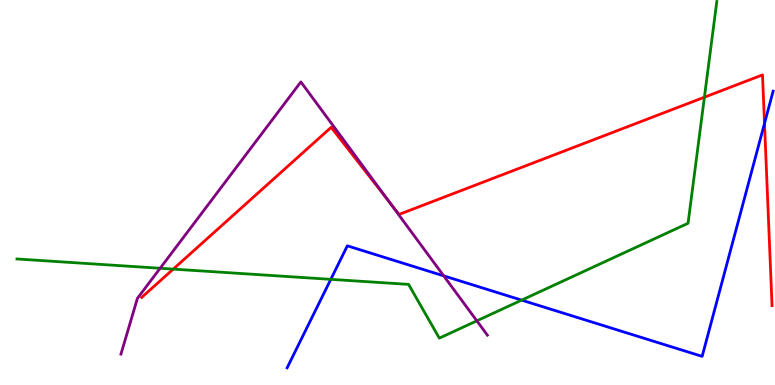[{'lines': ['blue', 'red'], 'intersections': [{'x': 9.86, 'y': 6.8}]}, {'lines': ['green', 'red'], 'intersections': [{'x': 2.24, 'y': 3.01}, {'x': 9.09, 'y': 7.48}]}, {'lines': ['purple', 'red'], 'intersections': [{'x': 5.01, 'y': 4.79}]}, {'lines': ['blue', 'green'], 'intersections': [{'x': 4.27, 'y': 2.74}, {'x': 6.73, 'y': 2.2}]}, {'lines': ['blue', 'purple'], 'intersections': [{'x': 5.73, 'y': 2.83}]}, {'lines': ['green', 'purple'], 'intersections': [{'x': 2.07, 'y': 3.03}, {'x': 6.15, 'y': 1.67}]}]